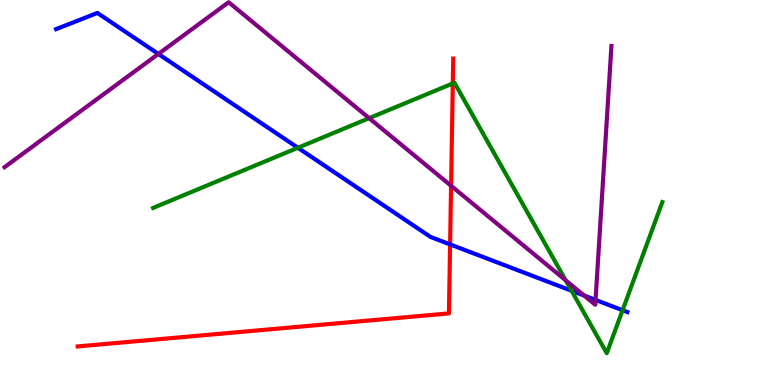[{'lines': ['blue', 'red'], 'intersections': [{'x': 5.81, 'y': 3.65}]}, {'lines': ['green', 'red'], 'intersections': [{'x': 5.84, 'y': 7.83}]}, {'lines': ['purple', 'red'], 'intersections': [{'x': 5.82, 'y': 5.17}]}, {'lines': ['blue', 'green'], 'intersections': [{'x': 3.84, 'y': 6.16}, {'x': 7.38, 'y': 2.45}, {'x': 8.03, 'y': 1.94}]}, {'lines': ['blue', 'purple'], 'intersections': [{'x': 2.04, 'y': 8.6}, {'x': 7.54, 'y': 2.32}, {'x': 7.68, 'y': 2.21}]}, {'lines': ['green', 'purple'], 'intersections': [{'x': 4.76, 'y': 6.93}, {'x': 7.3, 'y': 2.72}]}]